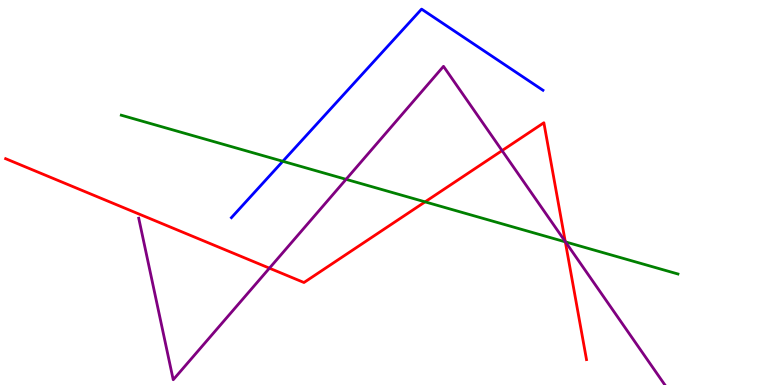[{'lines': ['blue', 'red'], 'intersections': []}, {'lines': ['green', 'red'], 'intersections': [{'x': 5.48, 'y': 4.76}, {'x': 7.29, 'y': 3.72}]}, {'lines': ['purple', 'red'], 'intersections': [{'x': 3.48, 'y': 3.03}, {'x': 6.48, 'y': 6.09}, {'x': 7.29, 'y': 3.73}]}, {'lines': ['blue', 'green'], 'intersections': [{'x': 3.65, 'y': 5.81}]}, {'lines': ['blue', 'purple'], 'intersections': []}, {'lines': ['green', 'purple'], 'intersections': [{'x': 4.47, 'y': 5.34}, {'x': 7.3, 'y': 3.72}]}]